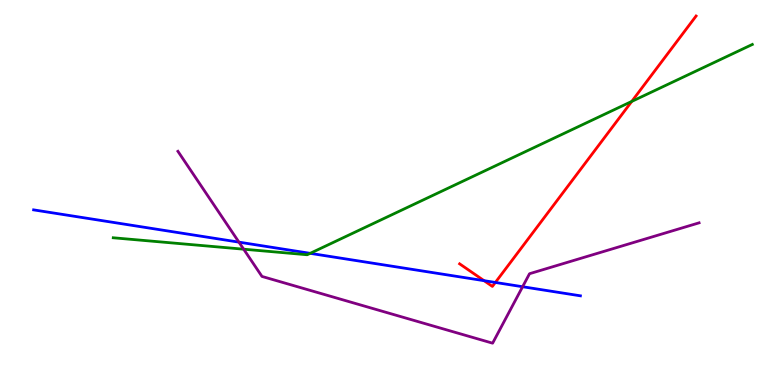[{'lines': ['blue', 'red'], 'intersections': [{'x': 6.25, 'y': 2.71}, {'x': 6.39, 'y': 2.66}]}, {'lines': ['green', 'red'], 'intersections': [{'x': 8.15, 'y': 7.37}]}, {'lines': ['purple', 'red'], 'intersections': []}, {'lines': ['blue', 'green'], 'intersections': [{'x': 4.0, 'y': 3.42}]}, {'lines': ['blue', 'purple'], 'intersections': [{'x': 3.08, 'y': 3.71}, {'x': 6.74, 'y': 2.55}]}, {'lines': ['green', 'purple'], 'intersections': [{'x': 3.14, 'y': 3.53}]}]